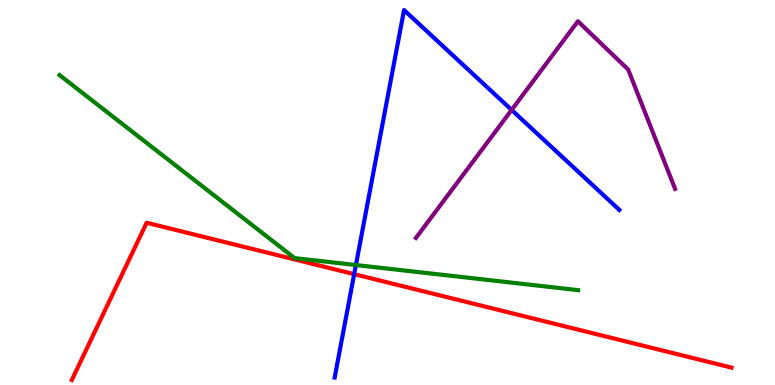[{'lines': ['blue', 'red'], 'intersections': [{'x': 4.57, 'y': 2.88}]}, {'lines': ['green', 'red'], 'intersections': []}, {'lines': ['purple', 'red'], 'intersections': []}, {'lines': ['blue', 'green'], 'intersections': [{'x': 4.59, 'y': 3.12}]}, {'lines': ['blue', 'purple'], 'intersections': [{'x': 6.6, 'y': 7.14}]}, {'lines': ['green', 'purple'], 'intersections': []}]